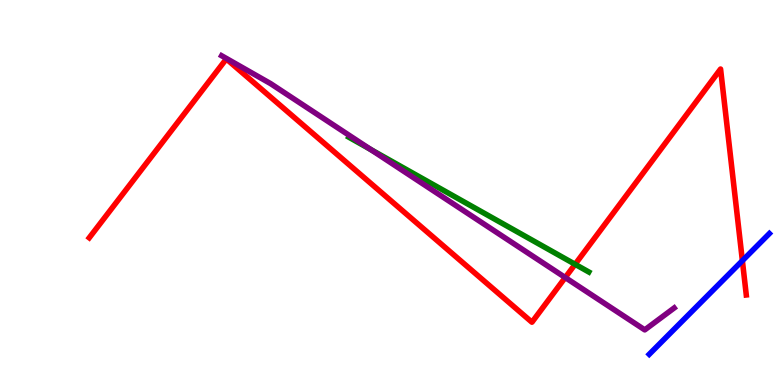[{'lines': ['blue', 'red'], 'intersections': [{'x': 9.58, 'y': 3.23}]}, {'lines': ['green', 'red'], 'intersections': [{'x': 7.42, 'y': 3.14}]}, {'lines': ['purple', 'red'], 'intersections': [{'x': 7.29, 'y': 2.79}]}, {'lines': ['blue', 'green'], 'intersections': []}, {'lines': ['blue', 'purple'], 'intersections': []}, {'lines': ['green', 'purple'], 'intersections': [{'x': 4.78, 'y': 6.12}]}]